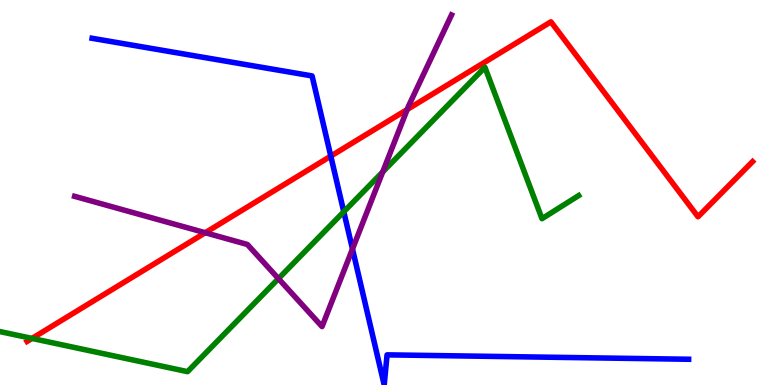[{'lines': ['blue', 'red'], 'intersections': [{'x': 4.27, 'y': 5.94}]}, {'lines': ['green', 'red'], 'intersections': [{'x': 0.413, 'y': 1.21}]}, {'lines': ['purple', 'red'], 'intersections': [{'x': 2.65, 'y': 3.96}, {'x': 5.25, 'y': 7.16}]}, {'lines': ['blue', 'green'], 'intersections': [{'x': 4.44, 'y': 4.5}]}, {'lines': ['blue', 'purple'], 'intersections': [{'x': 4.55, 'y': 3.53}]}, {'lines': ['green', 'purple'], 'intersections': [{'x': 3.59, 'y': 2.76}, {'x': 4.94, 'y': 5.53}]}]